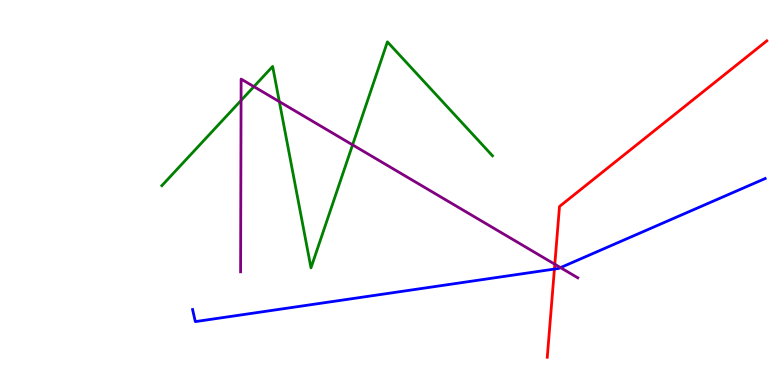[{'lines': ['blue', 'red'], 'intersections': [{'x': 7.15, 'y': 3.01}]}, {'lines': ['green', 'red'], 'intersections': []}, {'lines': ['purple', 'red'], 'intersections': [{'x': 7.16, 'y': 3.14}]}, {'lines': ['blue', 'green'], 'intersections': []}, {'lines': ['blue', 'purple'], 'intersections': [{'x': 7.23, 'y': 3.05}]}, {'lines': ['green', 'purple'], 'intersections': [{'x': 3.11, 'y': 7.39}, {'x': 3.28, 'y': 7.75}, {'x': 3.6, 'y': 7.36}, {'x': 4.55, 'y': 6.24}]}]